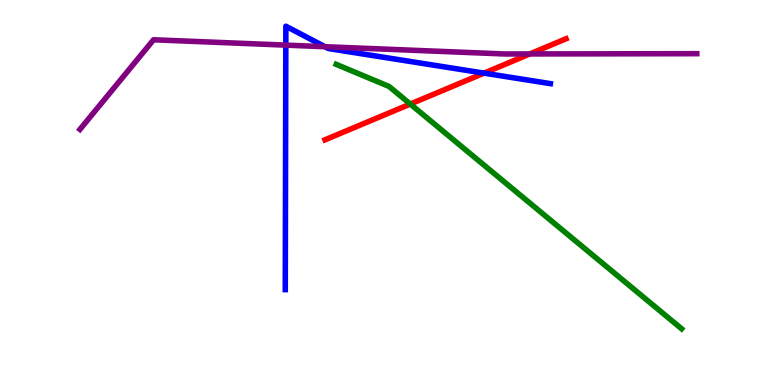[{'lines': ['blue', 'red'], 'intersections': [{'x': 6.25, 'y': 8.1}]}, {'lines': ['green', 'red'], 'intersections': [{'x': 5.29, 'y': 7.3}]}, {'lines': ['purple', 'red'], 'intersections': [{'x': 6.84, 'y': 8.6}]}, {'lines': ['blue', 'green'], 'intersections': []}, {'lines': ['blue', 'purple'], 'intersections': [{'x': 3.69, 'y': 8.83}, {'x': 4.19, 'y': 8.79}]}, {'lines': ['green', 'purple'], 'intersections': []}]